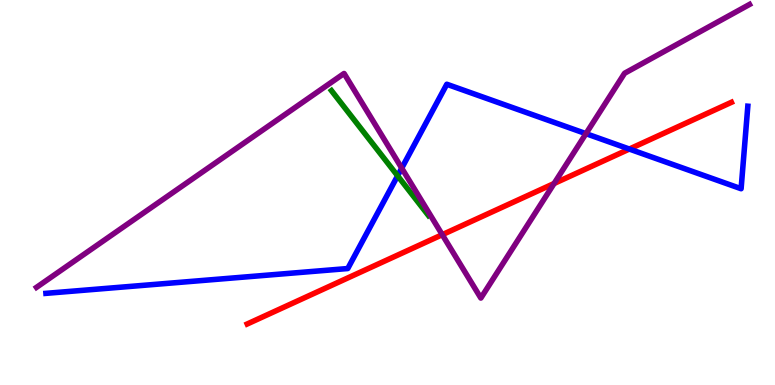[{'lines': ['blue', 'red'], 'intersections': [{'x': 8.12, 'y': 6.13}]}, {'lines': ['green', 'red'], 'intersections': []}, {'lines': ['purple', 'red'], 'intersections': [{'x': 5.71, 'y': 3.9}, {'x': 7.15, 'y': 5.23}]}, {'lines': ['blue', 'green'], 'intersections': [{'x': 5.13, 'y': 5.43}]}, {'lines': ['blue', 'purple'], 'intersections': [{'x': 5.18, 'y': 5.63}, {'x': 7.56, 'y': 6.53}]}, {'lines': ['green', 'purple'], 'intersections': []}]